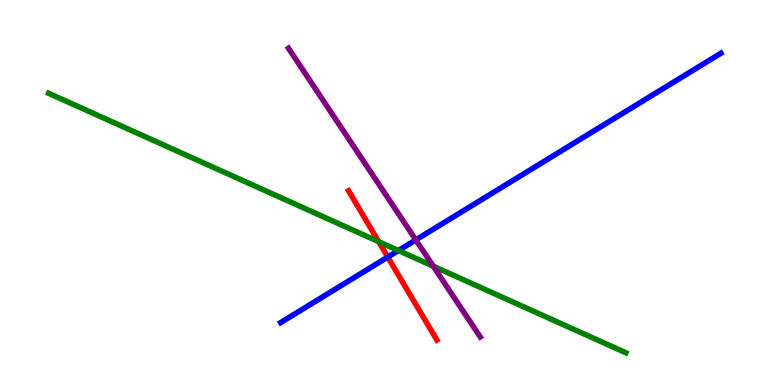[{'lines': ['blue', 'red'], 'intersections': [{'x': 5.0, 'y': 3.32}]}, {'lines': ['green', 'red'], 'intersections': [{'x': 4.89, 'y': 3.72}]}, {'lines': ['purple', 'red'], 'intersections': []}, {'lines': ['blue', 'green'], 'intersections': [{'x': 5.14, 'y': 3.49}]}, {'lines': ['blue', 'purple'], 'intersections': [{'x': 5.37, 'y': 3.77}]}, {'lines': ['green', 'purple'], 'intersections': [{'x': 5.59, 'y': 3.09}]}]